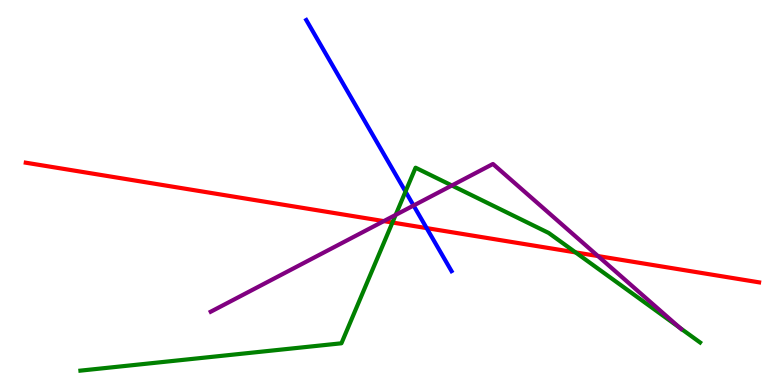[{'lines': ['blue', 'red'], 'intersections': [{'x': 5.51, 'y': 4.08}]}, {'lines': ['green', 'red'], 'intersections': [{'x': 5.06, 'y': 4.22}, {'x': 7.43, 'y': 3.44}]}, {'lines': ['purple', 'red'], 'intersections': [{'x': 4.95, 'y': 4.26}, {'x': 7.72, 'y': 3.35}]}, {'lines': ['blue', 'green'], 'intersections': [{'x': 5.23, 'y': 5.02}]}, {'lines': ['blue', 'purple'], 'intersections': [{'x': 5.34, 'y': 4.66}]}, {'lines': ['green', 'purple'], 'intersections': [{'x': 5.11, 'y': 4.42}, {'x': 5.83, 'y': 5.18}, {'x': 8.77, 'y': 1.48}]}]